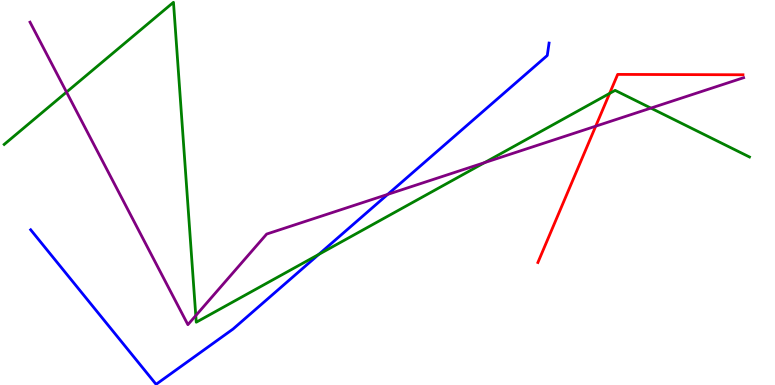[{'lines': ['blue', 'red'], 'intersections': []}, {'lines': ['green', 'red'], 'intersections': [{'x': 7.87, 'y': 7.57}]}, {'lines': ['purple', 'red'], 'intersections': [{'x': 7.69, 'y': 6.72}]}, {'lines': ['blue', 'green'], 'intersections': [{'x': 4.11, 'y': 3.39}]}, {'lines': ['blue', 'purple'], 'intersections': [{'x': 5.0, 'y': 4.95}]}, {'lines': ['green', 'purple'], 'intersections': [{'x': 0.858, 'y': 7.61}, {'x': 2.53, 'y': 1.8}, {'x': 6.25, 'y': 5.78}, {'x': 8.4, 'y': 7.19}]}]